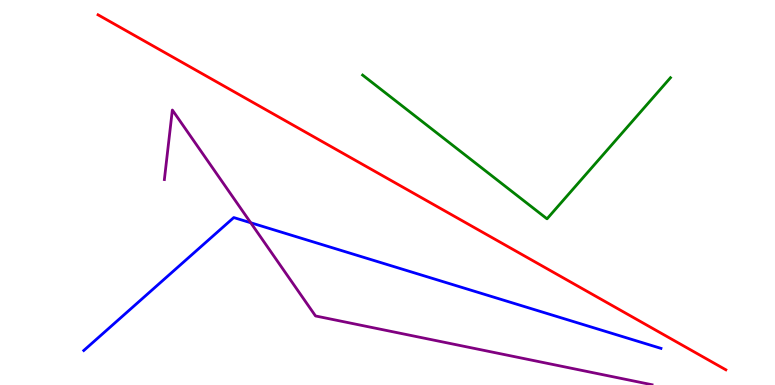[{'lines': ['blue', 'red'], 'intersections': []}, {'lines': ['green', 'red'], 'intersections': []}, {'lines': ['purple', 'red'], 'intersections': []}, {'lines': ['blue', 'green'], 'intersections': []}, {'lines': ['blue', 'purple'], 'intersections': [{'x': 3.24, 'y': 4.21}]}, {'lines': ['green', 'purple'], 'intersections': []}]